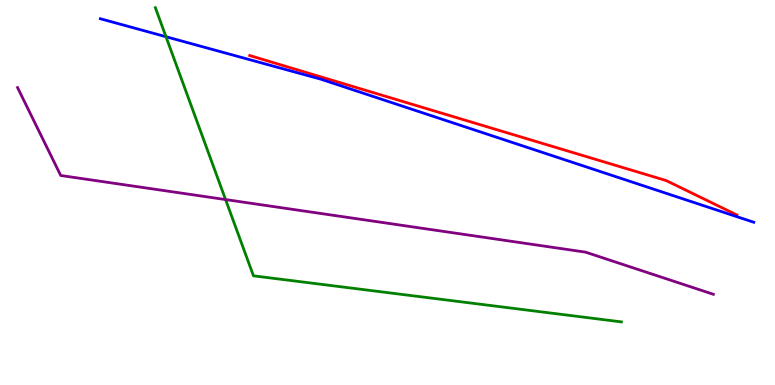[{'lines': ['blue', 'red'], 'intersections': []}, {'lines': ['green', 'red'], 'intersections': []}, {'lines': ['purple', 'red'], 'intersections': []}, {'lines': ['blue', 'green'], 'intersections': [{'x': 2.14, 'y': 9.05}]}, {'lines': ['blue', 'purple'], 'intersections': []}, {'lines': ['green', 'purple'], 'intersections': [{'x': 2.91, 'y': 4.82}]}]